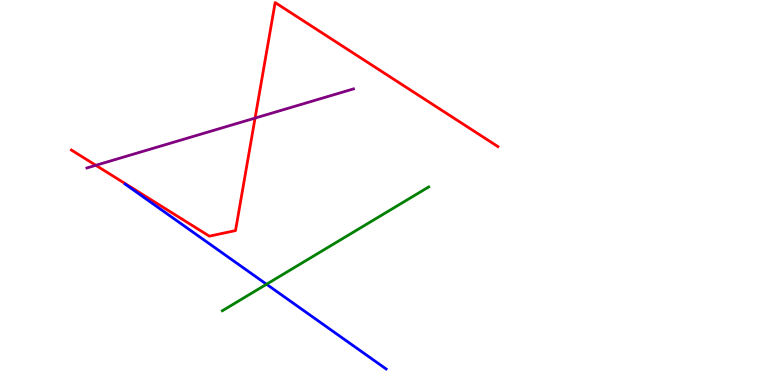[{'lines': ['blue', 'red'], 'intersections': []}, {'lines': ['green', 'red'], 'intersections': []}, {'lines': ['purple', 'red'], 'intersections': [{'x': 1.24, 'y': 5.71}, {'x': 3.29, 'y': 6.93}]}, {'lines': ['blue', 'green'], 'intersections': [{'x': 3.44, 'y': 2.62}]}, {'lines': ['blue', 'purple'], 'intersections': []}, {'lines': ['green', 'purple'], 'intersections': []}]